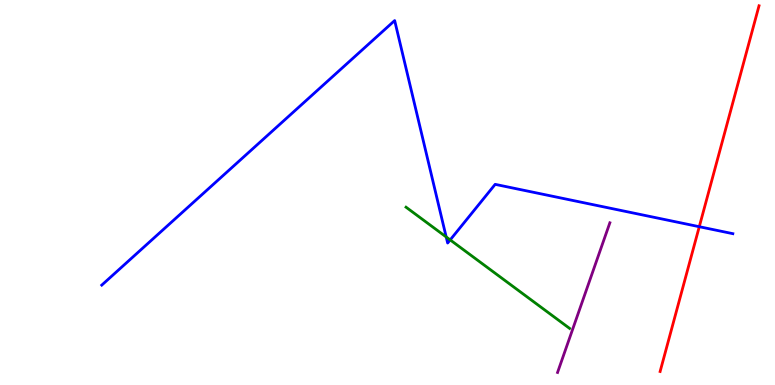[{'lines': ['blue', 'red'], 'intersections': [{'x': 9.02, 'y': 4.11}]}, {'lines': ['green', 'red'], 'intersections': []}, {'lines': ['purple', 'red'], 'intersections': []}, {'lines': ['blue', 'green'], 'intersections': [{'x': 5.76, 'y': 3.85}, {'x': 5.81, 'y': 3.77}]}, {'lines': ['blue', 'purple'], 'intersections': []}, {'lines': ['green', 'purple'], 'intersections': []}]